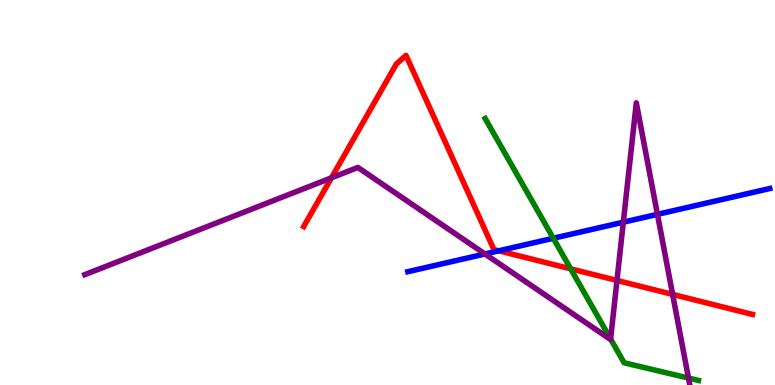[{'lines': ['blue', 'red'], 'intersections': [{'x': 6.44, 'y': 3.49}]}, {'lines': ['green', 'red'], 'intersections': [{'x': 7.36, 'y': 3.02}]}, {'lines': ['purple', 'red'], 'intersections': [{'x': 4.28, 'y': 5.38}, {'x': 7.96, 'y': 2.72}, {'x': 8.68, 'y': 2.35}]}, {'lines': ['blue', 'green'], 'intersections': [{'x': 7.14, 'y': 3.81}]}, {'lines': ['blue', 'purple'], 'intersections': [{'x': 6.26, 'y': 3.4}, {'x': 8.04, 'y': 4.23}, {'x': 8.48, 'y': 4.43}]}, {'lines': ['green', 'purple'], 'intersections': [{'x': 7.88, 'y': 1.2}, {'x': 8.88, 'y': 0.18}]}]